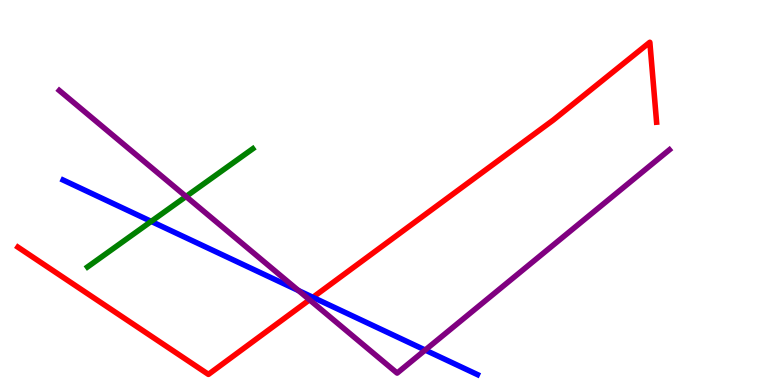[{'lines': ['blue', 'red'], 'intersections': [{'x': 4.04, 'y': 2.28}]}, {'lines': ['green', 'red'], 'intersections': []}, {'lines': ['purple', 'red'], 'intersections': [{'x': 3.99, 'y': 2.21}]}, {'lines': ['blue', 'green'], 'intersections': [{'x': 1.95, 'y': 4.25}]}, {'lines': ['blue', 'purple'], 'intersections': [{'x': 3.85, 'y': 2.45}, {'x': 5.49, 'y': 0.908}]}, {'lines': ['green', 'purple'], 'intersections': [{'x': 2.4, 'y': 4.9}]}]